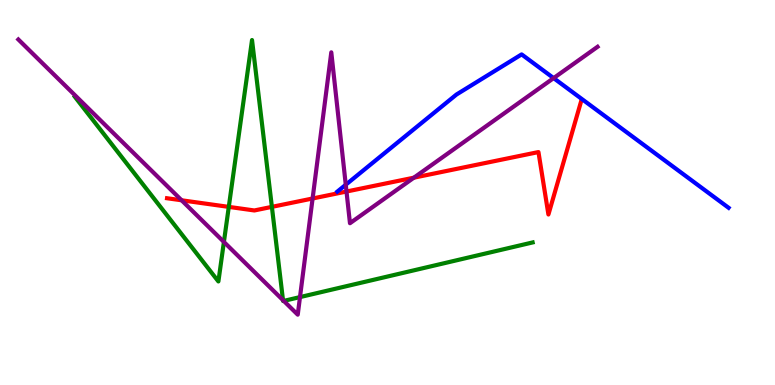[{'lines': ['blue', 'red'], 'intersections': []}, {'lines': ['green', 'red'], 'intersections': [{'x': 2.95, 'y': 4.63}, {'x': 3.51, 'y': 4.63}]}, {'lines': ['purple', 'red'], 'intersections': [{'x': 2.34, 'y': 4.8}, {'x': 4.03, 'y': 4.84}, {'x': 4.47, 'y': 5.03}, {'x': 5.34, 'y': 5.39}]}, {'lines': ['blue', 'green'], 'intersections': []}, {'lines': ['blue', 'purple'], 'intersections': [{'x': 4.46, 'y': 5.2}, {'x': 7.14, 'y': 7.97}]}, {'lines': ['green', 'purple'], 'intersections': [{'x': 2.89, 'y': 3.72}, {'x': 3.65, 'y': 2.2}, {'x': 3.66, 'y': 2.18}, {'x': 3.87, 'y': 2.28}]}]